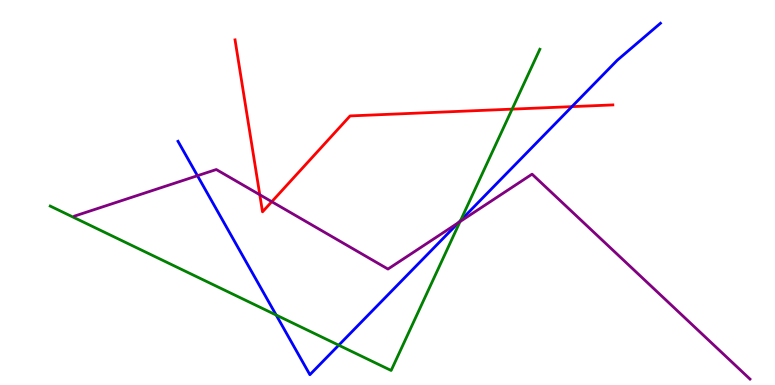[{'lines': ['blue', 'red'], 'intersections': [{'x': 7.38, 'y': 7.23}]}, {'lines': ['green', 'red'], 'intersections': [{'x': 6.61, 'y': 7.17}]}, {'lines': ['purple', 'red'], 'intersections': [{'x': 3.35, 'y': 4.94}, {'x': 3.51, 'y': 4.76}]}, {'lines': ['blue', 'green'], 'intersections': [{'x': 3.56, 'y': 1.82}, {'x': 4.37, 'y': 1.03}, {'x': 5.94, 'y': 4.27}]}, {'lines': ['blue', 'purple'], 'intersections': [{'x': 2.55, 'y': 5.44}, {'x': 5.92, 'y': 4.22}]}, {'lines': ['green', 'purple'], 'intersections': [{'x': 5.94, 'y': 4.25}]}]